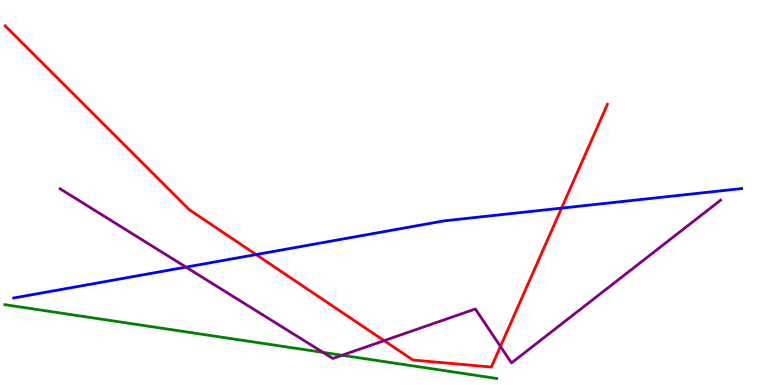[{'lines': ['blue', 'red'], 'intersections': [{'x': 3.3, 'y': 3.39}, {'x': 7.25, 'y': 4.59}]}, {'lines': ['green', 'red'], 'intersections': []}, {'lines': ['purple', 'red'], 'intersections': [{'x': 4.96, 'y': 1.15}, {'x': 6.46, 'y': 1.0}]}, {'lines': ['blue', 'green'], 'intersections': []}, {'lines': ['blue', 'purple'], 'intersections': [{'x': 2.4, 'y': 3.06}]}, {'lines': ['green', 'purple'], 'intersections': [{'x': 4.17, 'y': 0.846}, {'x': 4.41, 'y': 0.772}]}]